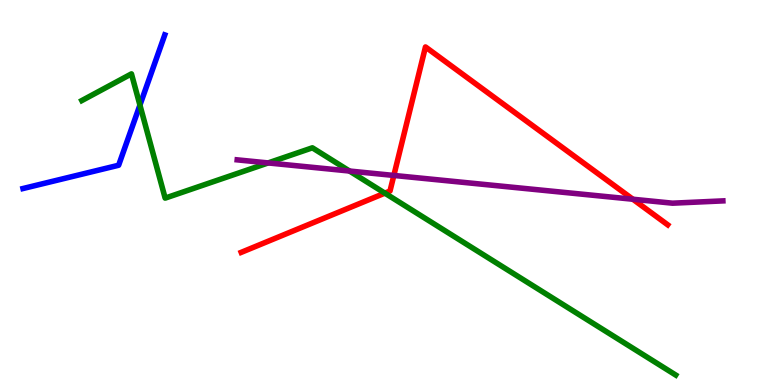[{'lines': ['blue', 'red'], 'intersections': []}, {'lines': ['green', 'red'], 'intersections': [{'x': 4.97, 'y': 4.98}]}, {'lines': ['purple', 'red'], 'intersections': [{'x': 5.08, 'y': 5.44}, {'x': 8.17, 'y': 4.82}]}, {'lines': ['blue', 'green'], 'intersections': [{'x': 1.81, 'y': 7.27}]}, {'lines': ['blue', 'purple'], 'intersections': []}, {'lines': ['green', 'purple'], 'intersections': [{'x': 3.46, 'y': 5.77}, {'x': 4.51, 'y': 5.56}]}]